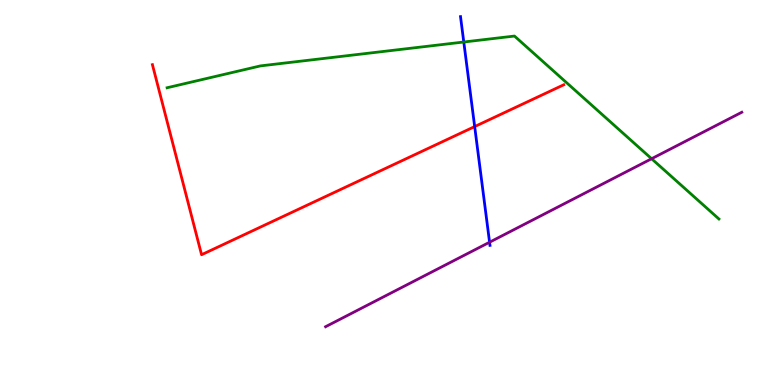[{'lines': ['blue', 'red'], 'intersections': [{'x': 6.12, 'y': 6.71}]}, {'lines': ['green', 'red'], 'intersections': []}, {'lines': ['purple', 'red'], 'intersections': []}, {'lines': ['blue', 'green'], 'intersections': [{'x': 5.98, 'y': 8.91}]}, {'lines': ['blue', 'purple'], 'intersections': [{'x': 6.32, 'y': 3.71}]}, {'lines': ['green', 'purple'], 'intersections': [{'x': 8.41, 'y': 5.88}]}]